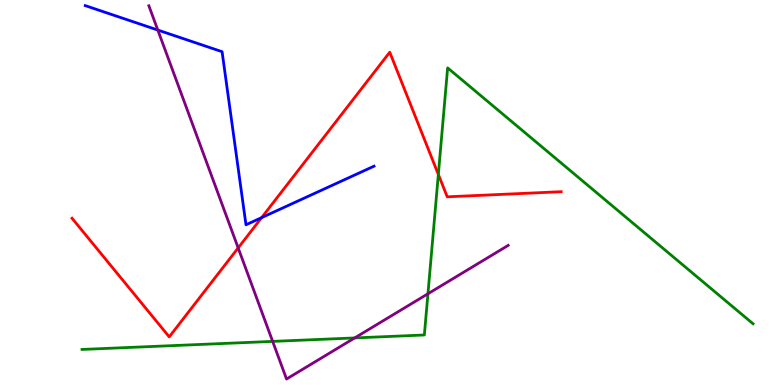[{'lines': ['blue', 'red'], 'intersections': [{'x': 3.38, 'y': 4.35}]}, {'lines': ['green', 'red'], 'intersections': [{'x': 5.66, 'y': 5.47}]}, {'lines': ['purple', 'red'], 'intersections': [{'x': 3.07, 'y': 3.56}]}, {'lines': ['blue', 'green'], 'intersections': []}, {'lines': ['blue', 'purple'], 'intersections': [{'x': 2.04, 'y': 9.22}]}, {'lines': ['green', 'purple'], 'intersections': [{'x': 3.52, 'y': 1.13}, {'x': 4.58, 'y': 1.22}, {'x': 5.52, 'y': 2.37}]}]